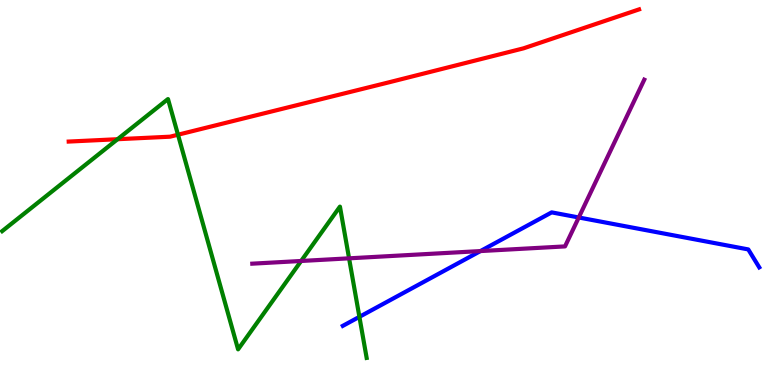[{'lines': ['blue', 'red'], 'intersections': []}, {'lines': ['green', 'red'], 'intersections': [{'x': 1.52, 'y': 6.38}, {'x': 2.3, 'y': 6.5}]}, {'lines': ['purple', 'red'], 'intersections': []}, {'lines': ['blue', 'green'], 'intersections': [{'x': 4.64, 'y': 1.77}]}, {'lines': ['blue', 'purple'], 'intersections': [{'x': 6.2, 'y': 3.48}, {'x': 7.47, 'y': 4.35}]}, {'lines': ['green', 'purple'], 'intersections': [{'x': 3.89, 'y': 3.22}, {'x': 4.5, 'y': 3.29}]}]